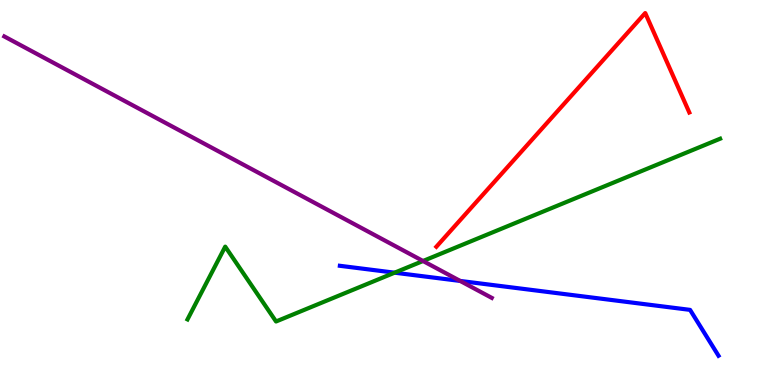[{'lines': ['blue', 'red'], 'intersections': []}, {'lines': ['green', 'red'], 'intersections': []}, {'lines': ['purple', 'red'], 'intersections': []}, {'lines': ['blue', 'green'], 'intersections': [{'x': 5.09, 'y': 2.92}]}, {'lines': ['blue', 'purple'], 'intersections': [{'x': 5.94, 'y': 2.7}]}, {'lines': ['green', 'purple'], 'intersections': [{'x': 5.46, 'y': 3.22}]}]